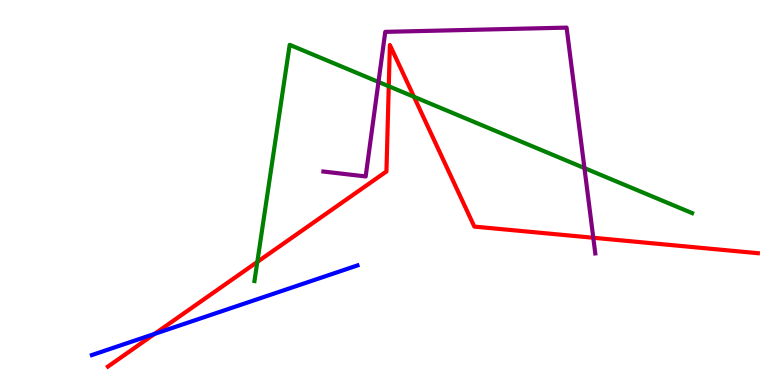[{'lines': ['blue', 'red'], 'intersections': [{'x': 1.99, 'y': 1.33}]}, {'lines': ['green', 'red'], 'intersections': [{'x': 3.32, 'y': 3.2}, {'x': 5.02, 'y': 7.76}, {'x': 5.34, 'y': 7.49}]}, {'lines': ['purple', 'red'], 'intersections': [{'x': 7.66, 'y': 3.82}]}, {'lines': ['blue', 'green'], 'intersections': []}, {'lines': ['blue', 'purple'], 'intersections': []}, {'lines': ['green', 'purple'], 'intersections': [{'x': 4.88, 'y': 7.87}, {'x': 7.54, 'y': 5.63}]}]